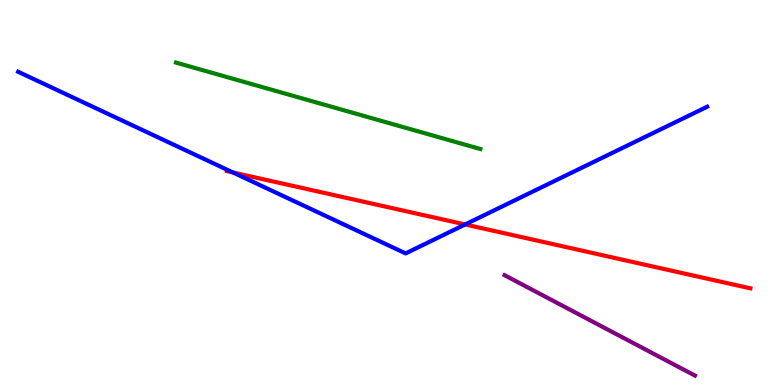[{'lines': ['blue', 'red'], 'intersections': [{'x': 3.01, 'y': 5.52}, {'x': 6.0, 'y': 4.17}]}, {'lines': ['green', 'red'], 'intersections': []}, {'lines': ['purple', 'red'], 'intersections': []}, {'lines': ['blue', 'green'], 'intersections': []}, {'lines': ['blue', 'purple'], 'intersections': []}, {'lines': ['green', 'purple'], 'intersections': []}]